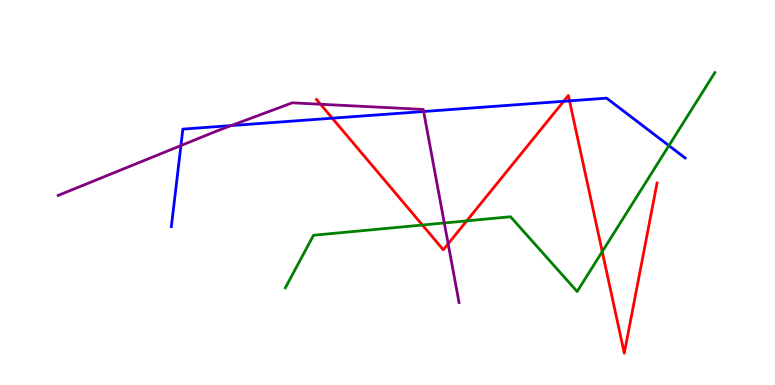[{'lines': ['blue', 'red'], 'intersections': [{'x': 4.29, 'y': 6.93}, {'x': 7.27, 'y': 7.37}, {'x': 7.35, 'y': 7.38}]}, {'lines': ['green', 'red'], 'intersections': [{'x': 5.45, 'y': 4.16}, {'x': 6.02, 'y': 4.26}, {'x': 7.77, 'y': 3.46}]}, {'lines': ['purple', 'red'], 'intersections': [{'x': 4.14, 'y': 7.29}, {'x': 5.78, 'y': 3.67}]}, {'lines': ['blue', 'green'], 'intersections': [{'x': 8.63, 'y': 6.22}]}, {'lines': ['blue', 'purple'], 'intersections': [{'x': 2.33, 'y': 6.22}, {'x': 2.98, 'y': 6.74}, {'x': 5.47, 'y': 7.1}]}, {'lines': ['green', 'purple'], 'intersections': [{'x': 5.73, 'y': 4.21}]}]